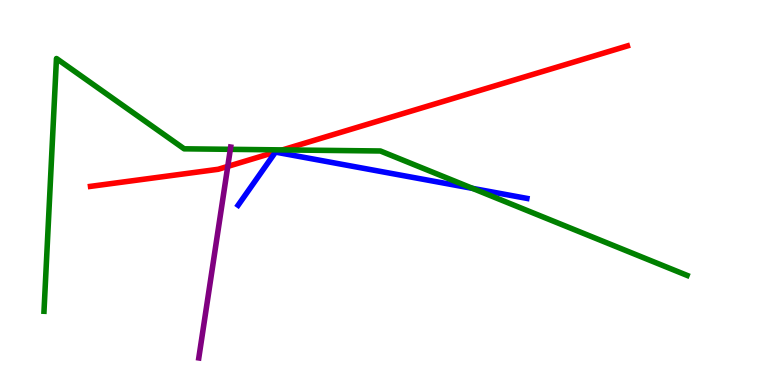[{'lines': ['blue', 'red'], 'intersections': []}, {'lines': ['green', 'red'], 'intersections': [{'x': 3.64, 'y': 6.11}]}, {'lines': ['purple', 'red'], 'intersections': [{'x': 2.94, 'y': 5.68}]}, {'lines': ['blue', 'green'], 'intersections': [{'x': 6.1, 'y': 5.11}]}, {'lines': ['blue', 'purple'], 'intersections': []}, {'lines': ['green', 'purple'], 'intersections': [{'x': 2.97, 'y': 6.12}]}]